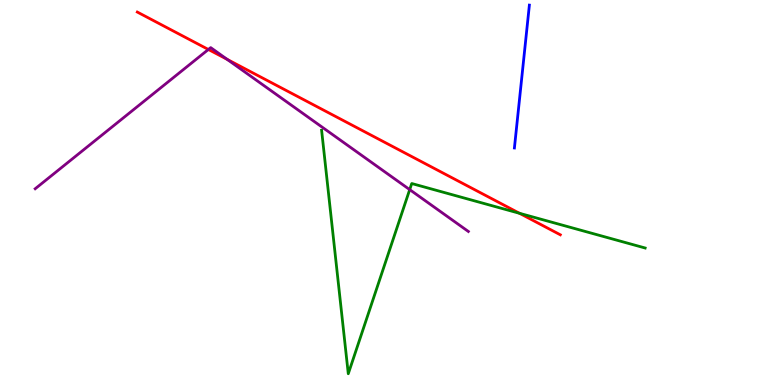[{'lines': ['blue', 'red'], 'intersections': []}, {'lines': ['green', 'red'], 'intersections': [{'x': 6.7, 'y': 4.46}]}, {'lines': ['purple', 'red'], 'intersections': [{'x': 2.69, 'y': 8.71}, {'x': 2.93, 'y': 8.46}]}, {'lines': ['blue', 'green'], 'intersections': []}, {'lines': ['blue', 'purple'], 'intersections': []}, {'lines': ['green', 'purple'], 'intersections': [{'x': 5.29, 'y': 5.07}]}]